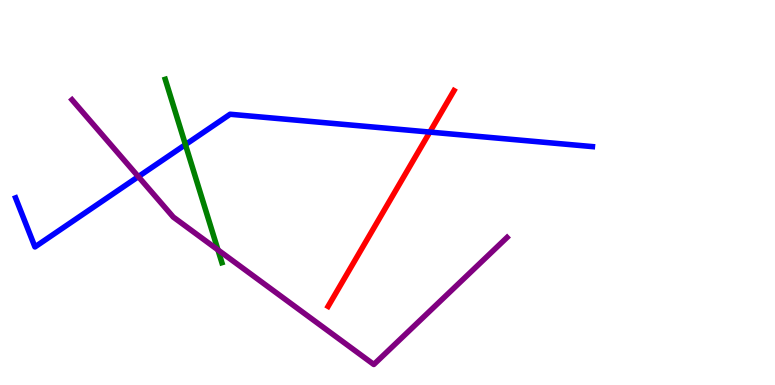[{'lines': ['blue', 'red'], 'intersections': [{'x': 5.55, 'y': 6.57}]}, {'lines': ['green', 'red'], 'intersections': []}, {'lines': ['purple', 'red'], 'intersections': []}, {'lines': ['blue', 'green'], 'intersections': [{'x': 2.39, 'y': 6.24}]}, {'lines': ['blue', 'purple'], 'intersections': [{'x': 1.79, 'y': 5.41}]}, {'lines': ['green', 'purple'], 'intersections': [{'x': 2.81, 'y': 3.51}]}]